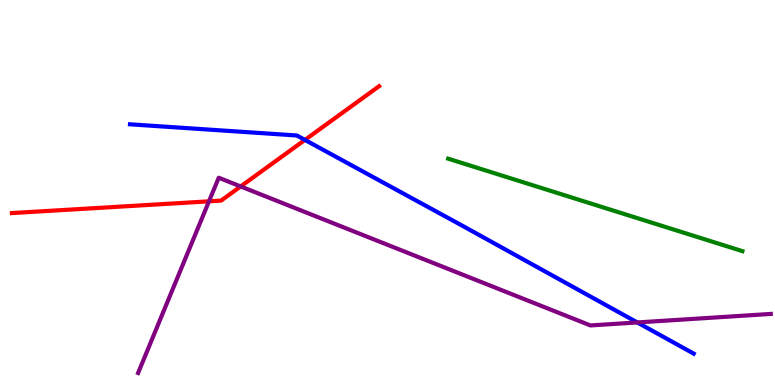[{'lines': ['blue', 'red'], 'intersections': [{'x': 3.93, 'y': 6.37}]}, {'lines': ['green', 'red'], 'intersections': []}, {'lines': ['purple', 'red'], 'intersections': [{'x': 2.7, 'y': 4.77}, {'x': 3.11, 'y': 5.16}]}, {'lines': ['blue', 'green'], 'intersections': []}, {'lines': ['blue', 'purple'], 'intersections': [{'x': 8.22, 'y': 1.62}]}, {'lines': ['green', 'purple'], 'intersections': []}]